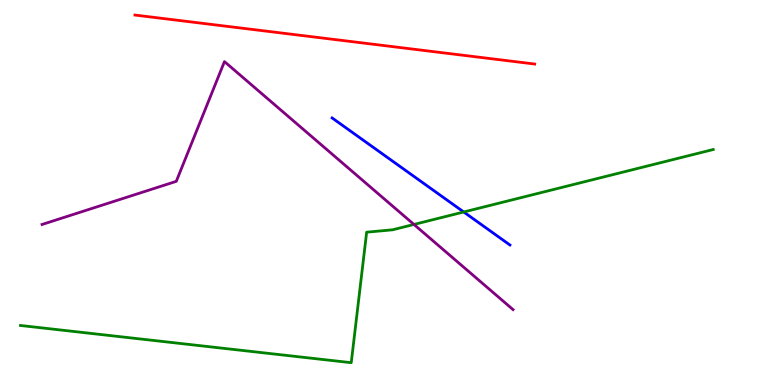[{'lines': ['blue', 'red'], 'intersections': []}, {'lines': ['green', 'red'], 'intersections': []}, {'lines': ['purple', 'red'], 'intersections': []}, {'lines': ['blue', 'green'], 'intersections': [{'x': 5.98, 'y': 4.49}]}, {'lines': ['blue', 'purple'], 'intersections': []}, {'lines': ['green', 'purple'], 'intersections': [{'x': 5.34, 'y': 4.17}]}]